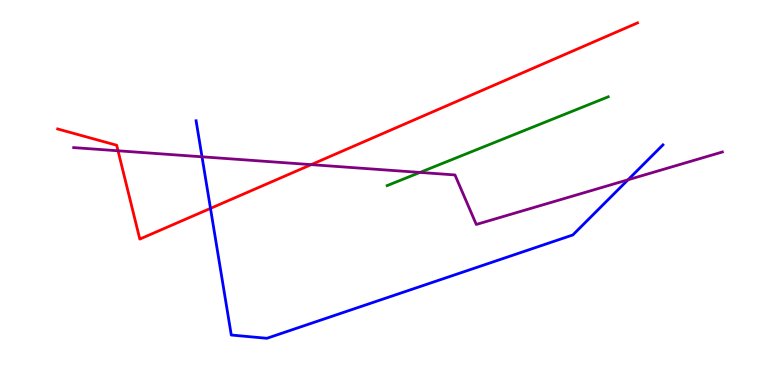[{'lines': ['blue', 'red'], 'intersections': [{'x': 2.72, 'y': 4.59}]}, {'lines': ['green', 'red'], 'intersections': []}, {'lines': ['purple', 'red'], 'intersections': [{'x': 1.52, 'y': 6.08}, {'x': 4.02, 'y': 5.72}]}, {'lines': ['blue', 'green'], 'intersections': []}, {'lines': ['blue', 'purple'], 'intersections': [{'x': 2.61, 'y': 5.93}, {'x': 8.1, 'y': 5.33}]}, {'lines': ['green', 'purple'], 'intersections': [{'x': 5.42, 'y': 5.52}]}]